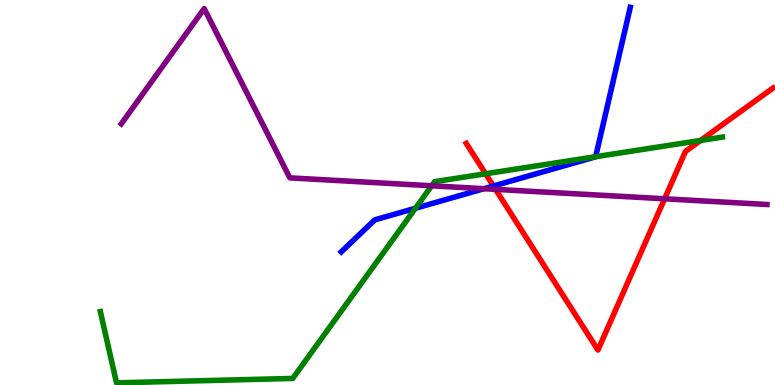[{'lines': ['blue', 'red'], 'intersections': [{'x': 6.37, 'y': 5.17}]}, {'lines': ['green', 'red'], 'intersections': [{'x': 6.27, 'y': 5.49}, {'x': 9.04, 'y': 6.35}]}, {'lines': ['purple', 'red'], 'intersections': [{'x': 6.39, 'y': 5.08}, {'x': 8.58, 'y': 4.84}]}, {'lines': ['blue', 'green'], 'intersections': [{'x': 5.36, 'y': 4.59}, {'x': 7.69, 'y': 5.93}]}, {'lines': ['blue', 'purple'], 'intersections': [{'x': 6.24, 'y': 5.1}]}, {'lines': ['green', 'purple'], 'intersections': [{'x': 5.57, 'y': 5.17}]}]